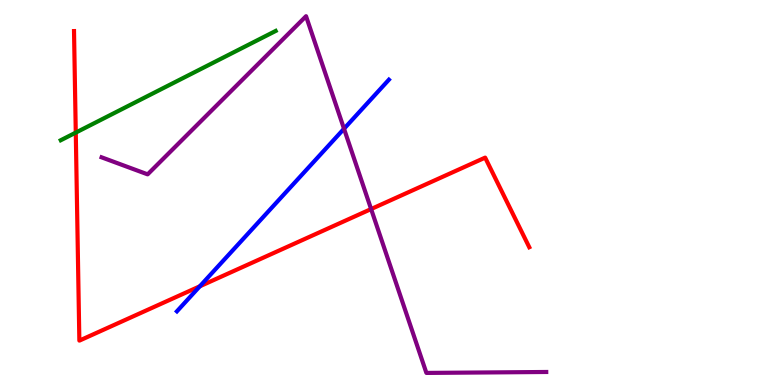[{'lines': ['blue', 'red'], 'intersections': [{'x': 2.58, 'y': 2.56}]}, {'lines': ['green', 'red'], 'intersections': [{'x': 0.978, 'y': 6.56}]}, {'lines': ['purple', 'red'], 'intersections': [{'x': 4.79, 'y': 4.57}]}, {'lines': ['blue', 'green'], 'intersections': []}, {'lines': ['blue', 'purple'], 'intersections': [{'x': 4.44, 'y': 6.66}]}, {'lines': ['green', 'purple'], 'intersections': []}]